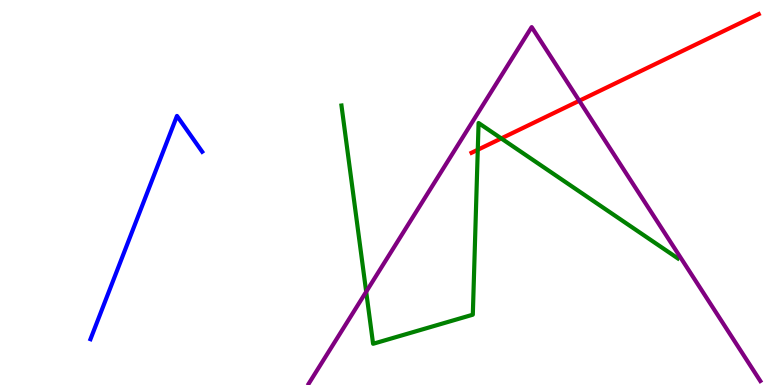[{'lines': ['blue', 'red'], 'intersections': []}, {'lines': ['green', 'red'], 'intersections': [{'x': 6.16, 'y': 6.11}, {'x': 6.47, 'y': 6.4}]}, {'lines': ['purple', 'red'], 'intersections': [{'x': 7.47, 'y': 7.38}]}, {'lines': ['blue', 'green'], 'intersections': []}, {'lines': ['blue', 'purple'], 'intersections': []}, {'lines': ['green', 'purple'], 'intersections': [{'x': 4.72, 'y': 2.42}]}]